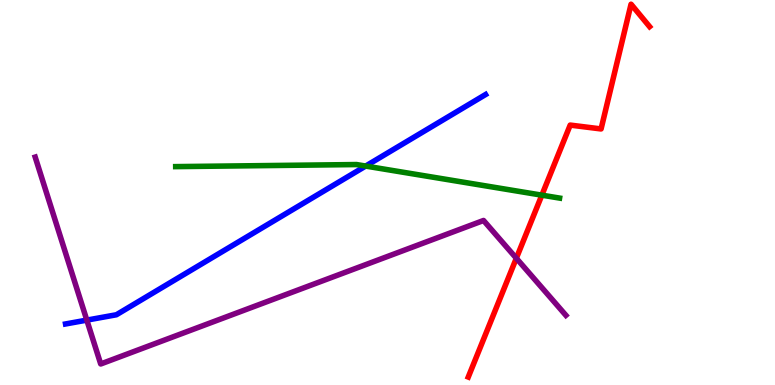[{'lines': ['blue', 'red'], 'intersections': []}, {'lines': ['green', 'red'], 'intersections': [{'x': 6.99, 'y': 4.93}]}, {'lines': ['purple', 'red'], 'intersections': [{'x': 6.66, 'y': 3.29}]}, {'lines': ['blue', 'green'], 'intersections': [{'x': 4.72, 'y': 5.69}]}, {'lines': ['blue', 'purple'], 'intersections': [{'x': 1.12, 'y': 1.69}]}, {'lines': ['green', 'purple'], 'intersections': []}]